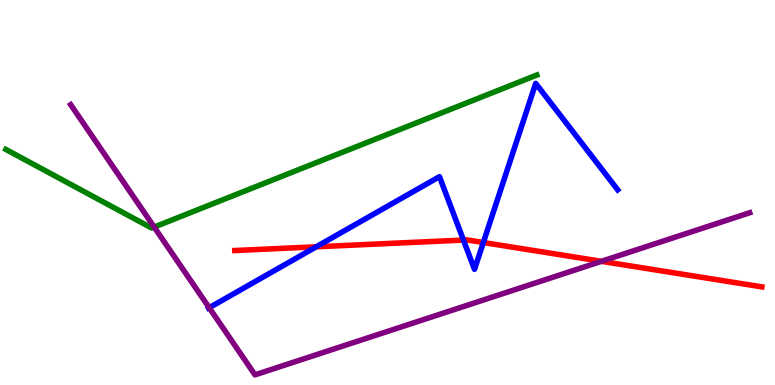[{'lines': ['blue', 'red'], 'intersections': [{'x': 4.08, 'y': 3.59}, {'x': 5.98, 'y': 3.76}, {'x': 6.24, 'y': 3.7}]}, {'lines': ['green', 'red'], 'intersections': []}, {'lines': ['purple', 'red'], 'intersections': [{'x': 7.76, 'y': 3.21}]}, {'lines': ['blue', 'green'], 'intersections': []}, {'lines': ['blue', 'purple'], 'intersections': [{'x': 2.7, 'y': 2.01}]}, {'lines': ['green', 'purple'], 'intersections': [{'x': 1.99, 'y': 4.1}]}]